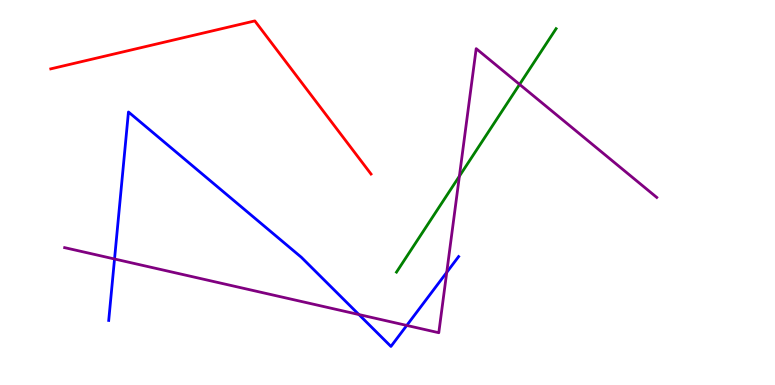[{'lines': ['blue', 'red'], 'intersections': []}, {'lines': ['green', 'red'], 'intersections': []}, {'lines': ['purple', 'red'], 'intersections': []}, {'lines': ['blue', 'green'], 'intersections': []}, {'lines': ['blue', 'purple'], 'intersections': [{'x': 1.48, 'y': 3.27}, {'x': 4.63, 'y': 1.83}, {'x': 5.25, 'y': 1.55}, {'x': 5.76, 'y': 2.93}]}, {'lines': ['green', 'purple'], 'intersections': [{'x': 5.93, 'y': 5.42}, {'x': 6.7, 'y': 7.81}]}]